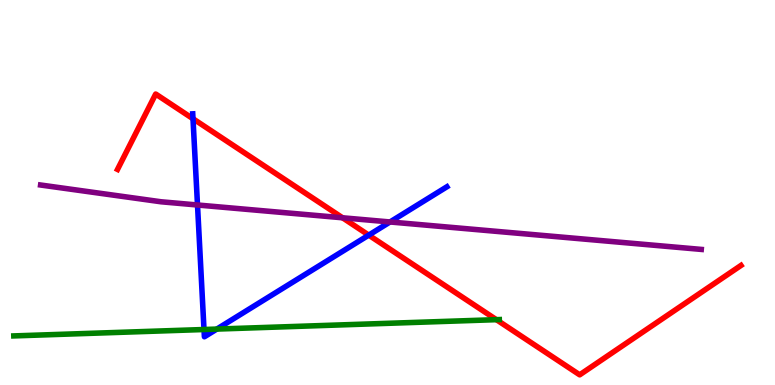[{'lines': ['blue', 'red'], 'intersections': [{'x': 2.49, 'y': 6.92}, {'x': 4.76, 'y': 3.89}]}, {'lines': ['green', 'red'], 'intersections': [{'x': 6.41, 'y': 1.7}]}, {'lines': ['purple', 'red'], 'intersections': [{'x': 4.42, 'y': 4.34}]}, {'lines': ['blue', 'green'], 'intersections': [{'x': 2.63, 'y': 1.44}, {'x': 2.8, 'y': 1.45}]}, {'lines': ['blue', 'purple'], 'intersections': [{'x': 2.55, 'y': 4.68}, {'x': 5.03, 'y': 4.23}]}, {'lines': ['green', 'purple'], 'intersections': []}]